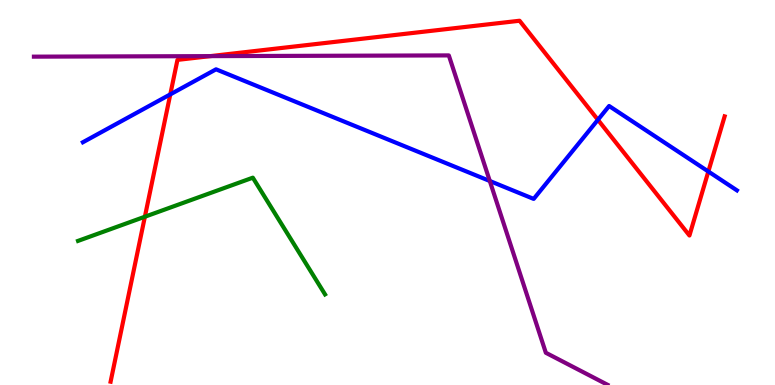[{'lines': ['blue', 'red'], 'intersections': [{'x': 2.2, 'y': 7.55}, {'x': 7.71, 'y': 6.89}, {'x': 9.14, 'y': 5.55}]}, {'lines': ['green', 'red'], 'intersections': [{'x': 1.87, 'y': 4.37}]}, {'lines': ['purple', 'red'], 'intersections': [{'x': 2.71, 'y': 8.54}]}, {'lines': ['blue', 'green'], 'intersections': []}, {'lines': ['blue', 'purple'], 'intersections': [{'x': 6.32, 'y': 5.3}]}, {'lines': ['green', 'purple'], 'intersections': []}]